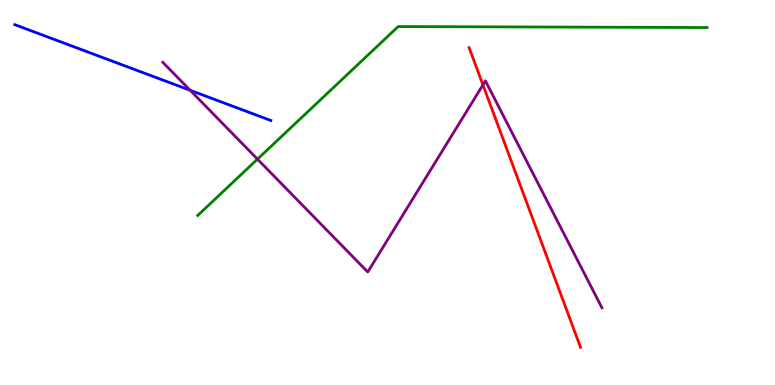[{'lines': ['blue', 'red'], 'intersections': []}, {'lines': ['green', 'red'], 'intersections': []}, {'lines': ['purple', 'red'], 'intersections': [{'x': 6.23, 'y': 7.8}]}, {'lines': ['blue', 'green'], 'intersections': []}, {'lines': ['blue', 'purple'], 'intersections': [{'x': 2.45, 'y': 7.65}]}, {'lines': ['green', 'purple'], 'intersections': [{'x': 3.32, 'y': 5.87}]}]